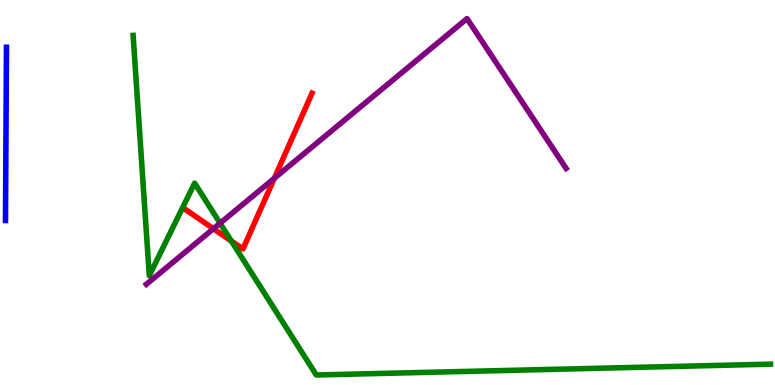[{'lines': ['blue', 'red'], 'intersections': []}, {'lines': ['green', 'red'], 'intersections': [{'x': 2.98, 'y': 3.74}]}, {'lines': ['purple', 'red'], 'intersections': [{'x': 2.75, 'y': 4.06}, {'x': 3.54, 'y': 5.37}]}, {'lines': ['blue', 'green'], 'intersections': []}, {'lines': ['blue', 'purple'], 'intersections': []}, {'lines': ['green', 'purple'], 'intersections': [{'x': 2.84, 'y': 4.2}]}]